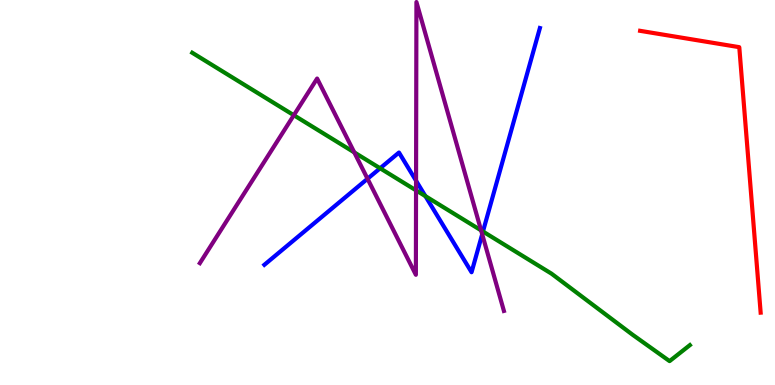[{'lines': ['blue', 'red'], 'intersections': []}, {'lines': ['green', 'red'], 'intersections': []}, {'lines': ['purple', 'red'], 'intersections': []}, {'lines': ['blue', 'green'], 'intersections': [{'x': 4.9, 'y': 5.63}, {'x': 5.49, 'y': 4.91}, {'x': 6.23, 'y': 3.99}]}, {'lines': ['blue', 'purple'], 'intersections': [{'x': 4.74, 'y': 5.36}, {'x': 5.37, 'y': 5.31}, {'x': 6.22, 'y': 3.92}]}, {'lines': ['green', 'purple'], 'intersections': [{'x': 3.79, 'y': 7.01}, {'x': 4.57, 'y': 6.04}, {'x': 5.37, 'y': 5.06}, {'x': 6.21, 'y': 4.02}]}]